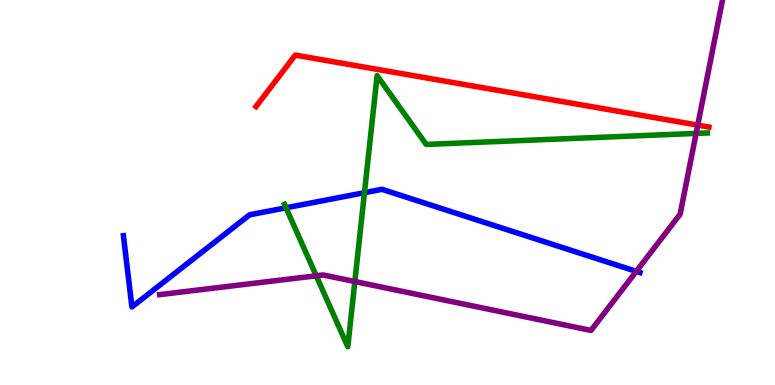[{'lines': ['blue', 'red'], 'intersections': []}, {'lines': ['green', 'red'], 'intersections': []}, {'lines': ['purple', 'red'], 'intersections': [{'x': 9.0, 'y': 6.75}]}, {'lines': ['blue', 'green'], 'intersections': [{'x': 3.69, 'y': 4.6}, {'x': 4.7, 'y': 5.0}]}, {'lines': ['blue', 'purple'], 'intersections': [{'x': 8.21, 'y': 2.95}]}, {'lines': ['green', 'purple'], 'intersections': [{'x': 4.08, 'y': 2.84}, {'x': 4.58, 'y': 2.69}, {'x': 8.98, 'y': 6.53}]}]